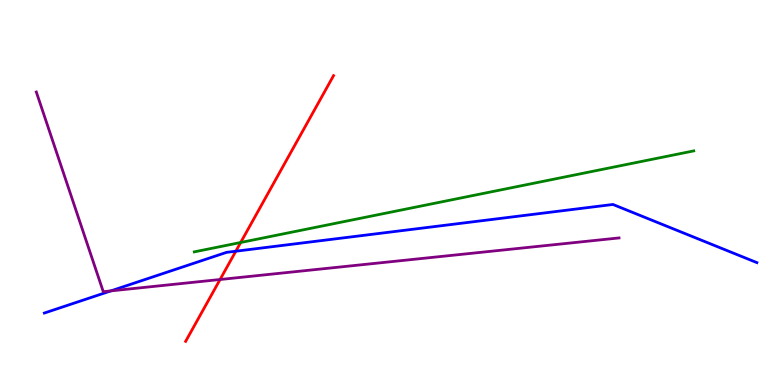[{'lines': ['blue', 'red'], 'intersections': [{'x': 3.04, 'y': 3.48}]}, {'lines': ['green', 'red'], 'intersections': [{'x': 3.11, 'y': 3.7}]}, {'lines': ['purple', 'red'], 'intersections': [{'x': 2.84, 'y': 2.74}]}, {'lines': ['blue', 'green'], 'intersections': []}, {'lines': ['blue', 'purple'], 'intersections': [{'x': 1.43, 'y': 2.44}]}, {'lines': ['green', 'purple'], 'intersections': []}]